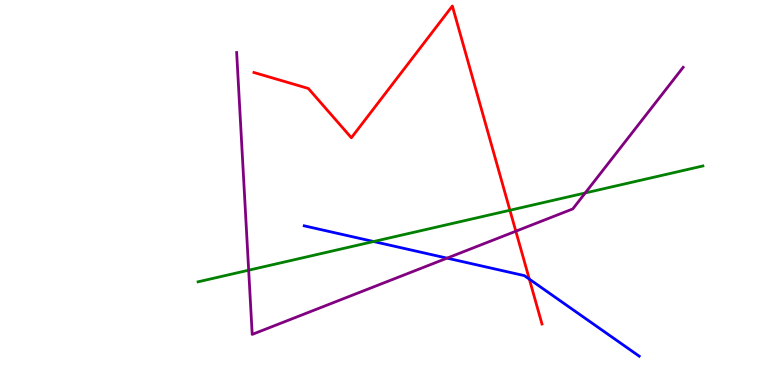[{'lines': ['blue', 'red'], 'intersections': [{'x': 6.83, 'y': 2.75}]}, {'lines': ['green', 'red'], 'intersections': [{'x': 6.58, 'y': 4.54}]}, {'lines': ['purple', 'red'], 'intersections': [{'x': 6.66, 'y': 3.99}]}, {'lines': ['blue', 'green'], 'intersections': [{'x': 4.82, 'y': 3.73}]}, {'lines': ['blue', 'purple'], 'intersections': [{'x': 5.77, 'y': 3.3}]}, {'lines': ['green', 'purple'], 'intersections': [{'x': 3.21, 'y': 2.98}, {'x': 7.55, 'y': 4.99}]}]